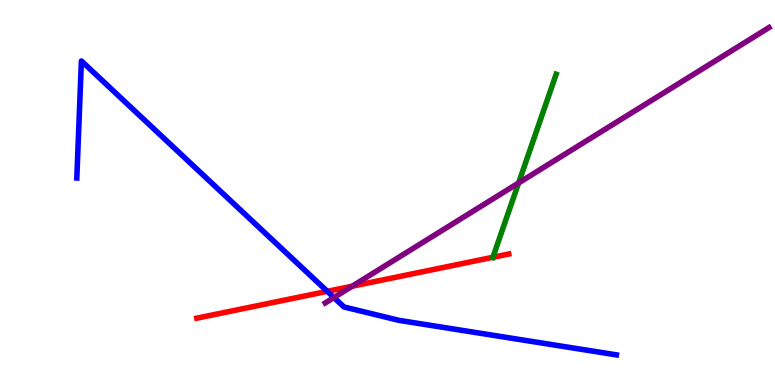[{'lines': ['blue', 'red'], 'intersections': [{'x': 4.22, 'y': 2.43}]}, {'lines': ['green', 'red'], 'intersections': [{'x': 6.36, 'y': 3.32}]}, {'lines': ['purple', 'red'], 'intersections': [{'x': 4.54, 'y': 2.57}]}, {'lines': ['blue', 'green'], 'intersections': []}, {'lines': ['blue', 'purple'], 'intersections': [{'x': 4.31, 'y': 2.27}]}, {'lines': ['green', 'purple'], 'intersections': [{'x': 6.69, 'y': 5.25}]}]